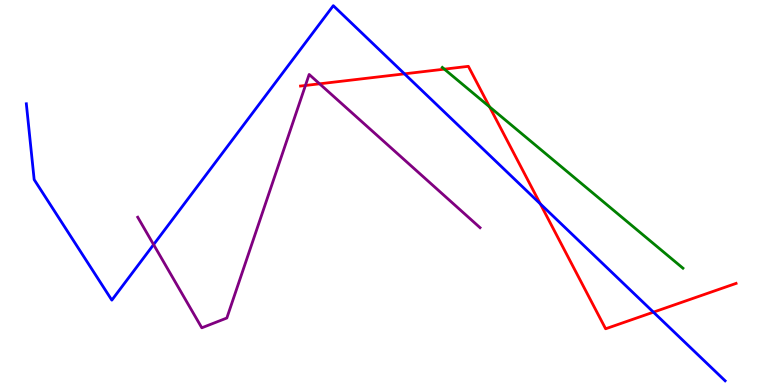[{'lines': ['blue', 'red'], 'intersections': [{'x': 5.22, 'y': 8.08}, {'x': 6.97, 'y': 4.71}, {'x': 8.43, 'y': 1.89}]}, {'lines': ['green', 'red'], 'intersections': [{'x': 5.73, 'y': 8.2}, {'x': 6.32, 'y': 7.22}]}, {'lines': ['purple', 'red'], 'intersections': [{'x': 3.94, 'y': 7.78}, {'x': 4.12, 'y': 7.82}]}, {'lines': ['blue', 'green'], 'intersections': []}, {'lines': ['blue', 'purple'], 'intersections': [{'x': 1.98, 'y': 3.65}]}, {'lines': ['green', 'purple'], 'intersections': []}]